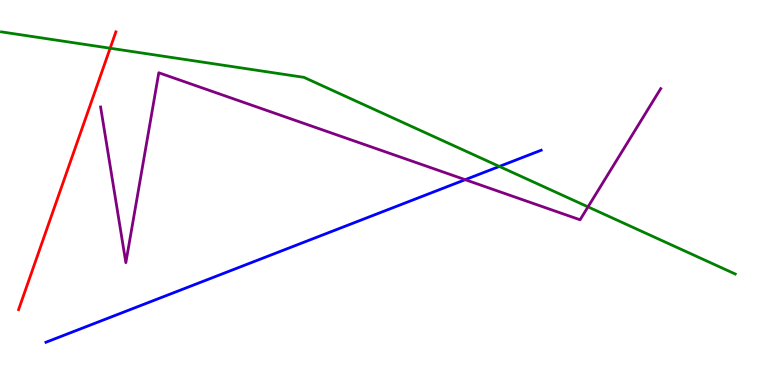[{'lines': ['blue', 'red'], 'intersections': []}, {'lines': ['green', 'red'], 'intersections': [{'x': 1.42, 'y': 8.75}]}, {'lines': ['purple', 'red'], 'intersections': []}, {'lines': ['blue', 'green'], 'intersections': [{'x': 6.44, 'y': 5.68}]}, {'lines': ['blue', 'purple'], 'intersections': [{'x': 6.0, 'y': 5.33}]}, {'lines': ['green', 'purple'], 'intersections': [{'x': 7.59, 'y': 4.63}]}]